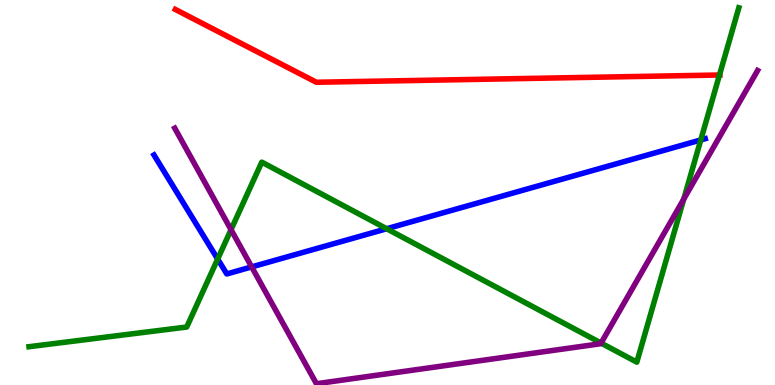[{'lines': ['blue', 'red'], 'intersections': []}, {'lines': ['green', 'red'], 'intersections': [{'x': 9.28, 'y': 8.05}]}, {'lines': ['purple', 'red'], 'intersections': []}, {'lines': ['blue', 'green'], 'intersections': [{'x': 2.81, 'y': 3.27}, {'x': 4.99, 'y': 4.06}, {'x': 9.04, 'y': 6.37}]}, {'lines': ['blue', 'purple'], 'intersections': [{'x': 3.25, 'y': 3.07}]}, {'lines': ['green', 'purple'], 'intersections': [{'x': 2.98, 'y': 4.03}, {'x': 7.76, 'y': 1.09}, {'x': 8.82, 'y': 4.83}]}]